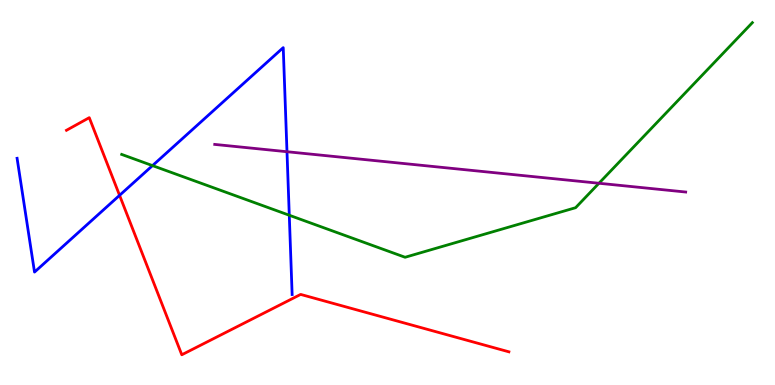[{'lines': ['blue', 'red'], 'intersections': [{'x': 1.54, 'y': 4.93}]}, {'lines': ['green', 'red'], 'intersections': []}, {'lines': ['purple', 'red'], 'intersections': []}, {'lines': ['blue', 'green'], 'intersections': [{'x': 1.97, 'y': 5.7}, {'x': 3.73, 'y': 4.41}]}, {'lines': ['blue', 'purple'], 'intersections': [{'x': 3.7, 'y': 6.06}]}, {'lines': ['green', 'purple'], 'intersections': [{'x': 7.73, 'y': 5.24}]}]